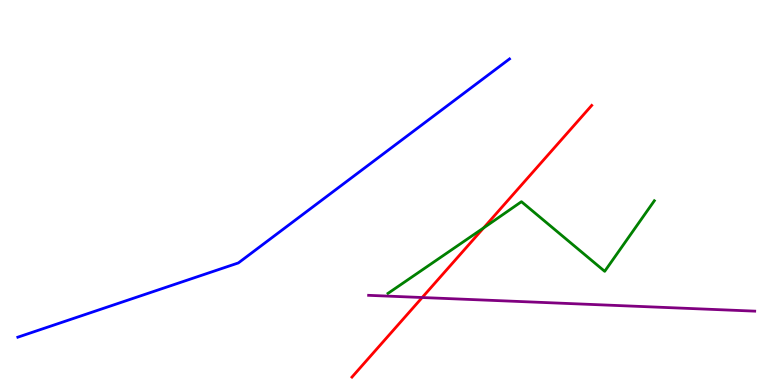[{'lines': ['blue', 'red'], 'intersections': []}, {'lines': ['green', 'red'], 'intersections': [{'x': 6.24, 'y': 4.08}]}, {'lines': ['purple', 'red'], 'intersections': [{'x': 5.45, 'y': 2.27}]}, {'lines': ['blue', 'green'], 'intersections': []}, {'lines': ['blue', 'purple'], 'intersections': []}, {'lines': ['green', 'purple'], 'intersections': []}]